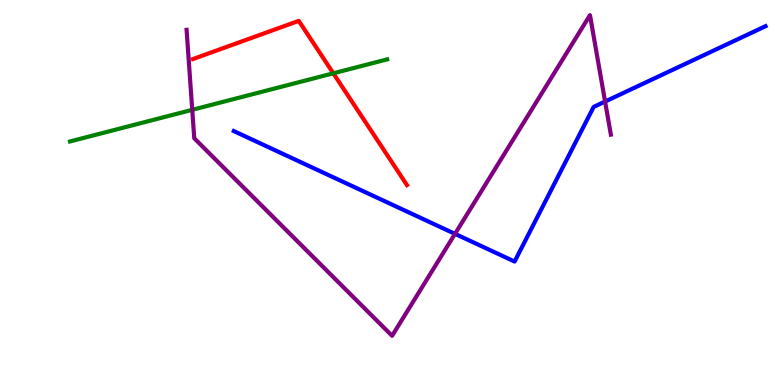[{'lines': ['blue', 'red'], 'intersections': []}, {'lines': ['green', 'red'], 'intersections': [{'x': 4.3, 'y': 8.1}]}, {'lines': ['purple', 'red'], 'intersections': []}, {'lines': ['blue', 'green'], 'intersections': []}, {'lines': ['blue', 'purple'], 'intersections': [{'x': 5.87, 'y': 3.93}, {'x': 7.81, 'y': 7.36}]}, {'lines': ['green', 'purple'], 'intersections': [{'x': 2.48, 'y': 7.15}]}]